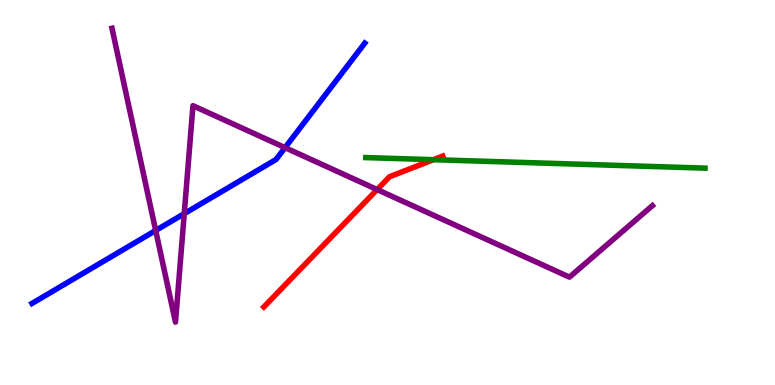[{'lines': ['blue', 'red'], 'intersections': []}, {'lines': ['green', 'red'], 'intersections': [{'x': 5.59, 'y': 5.85}]}, {'lines': ['purple', 'red'], 'intersections': [{'x': 4.87, 'y': 5.08}]}, {'lines': ['blue', 'green'], 'intersections': []}, {'lines': ['blue', 'purple'], 'intersections': [{'x': 2.01, 'y': 4.01}, {'x': 2.38, 'y': 4.45}, {'x': 3.68, 'y': 6.17}]}, {'lines': ['green', 'purple'], 'intersections': []}]